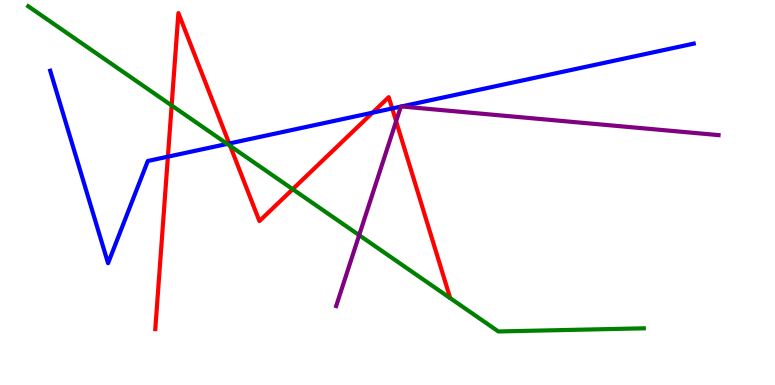[{'lines': ['blue', 'red'], 'intersections': [{'x': 2.17, 'y': 5.93}, {'x': 2.96, 'y': 6.27}, {'x': 4.81, 'y': 7.07}, {'x': 5.06, 'y': 7.18}]}, {'lines': ['green', 'red'], 'intersections': [{'x': 2.21, 'y': 7.26}, {'x': 2.97, 'y': 6.21}, {'x': 3.78, 'y': 5.09}]}, {'lines': ['purple', 'red'], 'intersections': [{'x': 5.11, 'y': 6.85}]}, {'lines': ['blue', 'green'], 'intersections': [{'x': 2.93, 'y': 6.26}]}, {'lines': ['blue', 'purple'], 'intersections': [{'x': 5.17, 'y': 7.23}, {'x': 5.18, 'y': 7.23}]}, {'lines': ['green', 'purple'], 'intersections': [{'x': 4.63, 'y': 3.89}]}]